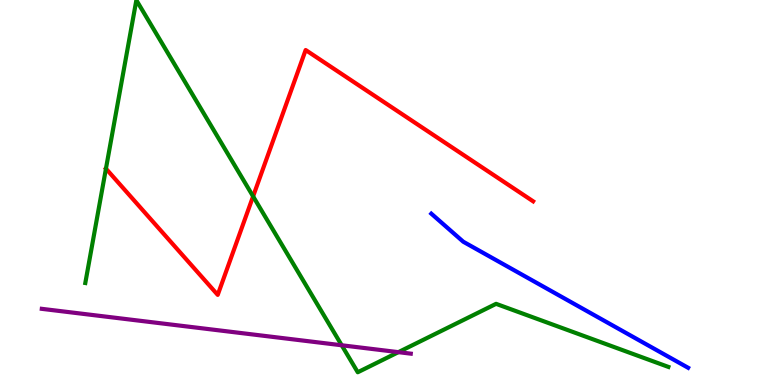[{'lines': ['blue', 'red'], 'intersections': []}, {'lines': ['green', 'red'], 'intersections': [{'x': 1.37, 'y': 5.62}, {'x': 3.27, 'y': 4.9}]}, {'lines': ['purple', 'red'], 'intersections': []}, {'lines': ['blue', 'green'], 'intersections': []}, {'lines': ['blue', 'purple'], 'intersections': []}, {'lines': ['green', 'purple'], 'intersections': [{'x': 4.41, 'y': 1.03}, {'x': 5.14, 'y': 0.853}]}]